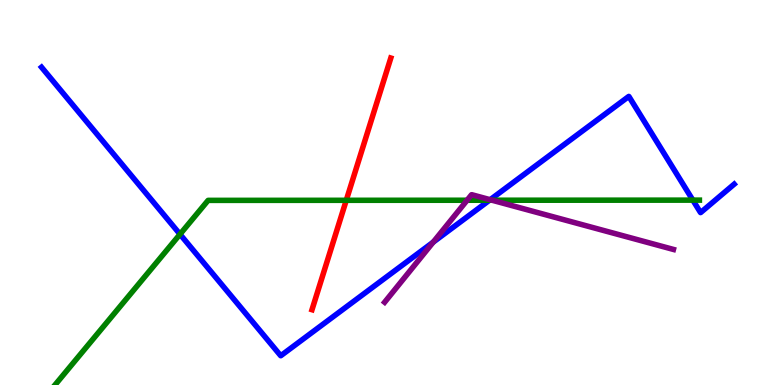[{'lines': ['blue', 'red'], 'intersections': []}, {'lines': ['green', 'red'], 'intersections': [{'x': 4.47, 'y': 4.8}]}, {'lines': ['purple', 'red'], 'intersections': []}, {'lines': ['blue', 'green'], 'intersections': [{'x': 2.32, 'y': 3.92}, {'x': 6.32, 'y': 4.8}, {'x': 8.94, 'y': 4.8}]}, {'lines': ['blue', 'purple'], 'intersections': [{'x': 5.59, 'y': 3.71}, {'x': 6.32, 'y': 4.81}]}, {'lines': ['green', 'purple'], 'intersections': [{'x': 6.03, 'y': 4.8}, {'x': 6.35, 'y': 4.8}]}]